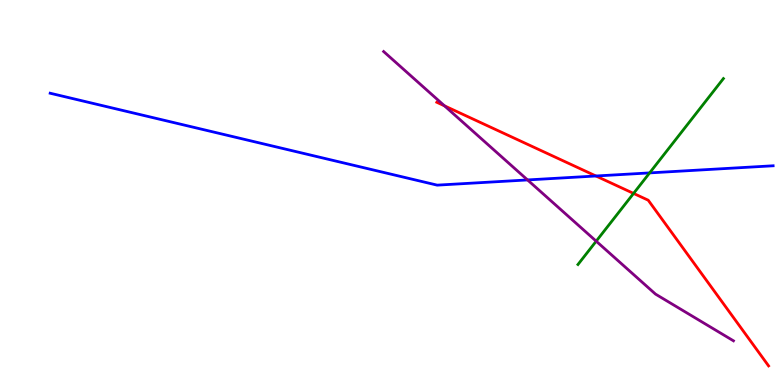[{'lines': ['blue', 'red'], 'intersections': [{'x': 7.69, 'y': 5.43}]}, {'lines': ['green', 'red'], 'intersections': [{'x': 8.18, 'y': 4.98}]}, {'lines': ['purple', 'red'], 'intersections': [{'x': 5.74, 'y': 7.25}]}, {'lines': ['blue', 'green'], 'intersections': [{'x': 8.38, 'y': 5.51}]}, {'lines': ['blue', 'purple'], 'intersections': [{'x': 6.81, 'y': 5.33}]}, {'lines': ['green', 'purple'], 'intersections': [{'x': 7.69, 'y': 3.74}]}]